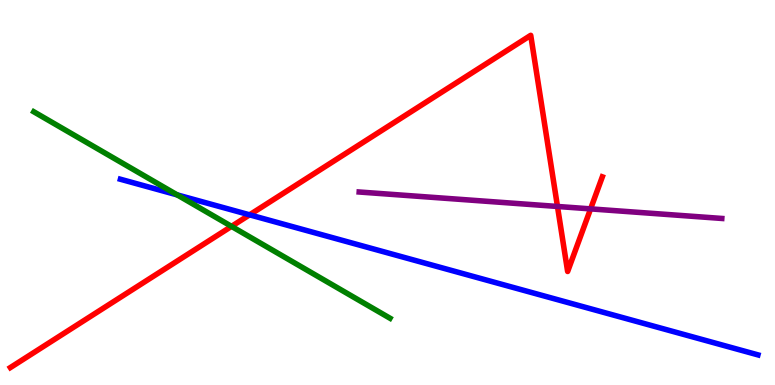[{'lines': ['blue', 'red'], 'intersections': [{'x': 3.22, 'y': 4.42}]}, {'lines': ['green', 'red'], 'intersections': [{'x': 2.99, 'y': 4.12}]}, {'lines': ['purple', 'red'], 'intersections': [{'x': 7.19, 'y': 4.64}, {'x': 7.62, 'y': 4.57}]}, {'lines': ['blue', 'green'], 'intersections': [{'x': 2.29, 'y': 4.94}]}, {'lines': ['blue', 'purple'], 'intersections': []}, {'lines': ['green', 'purple'], 'intersections': []}]